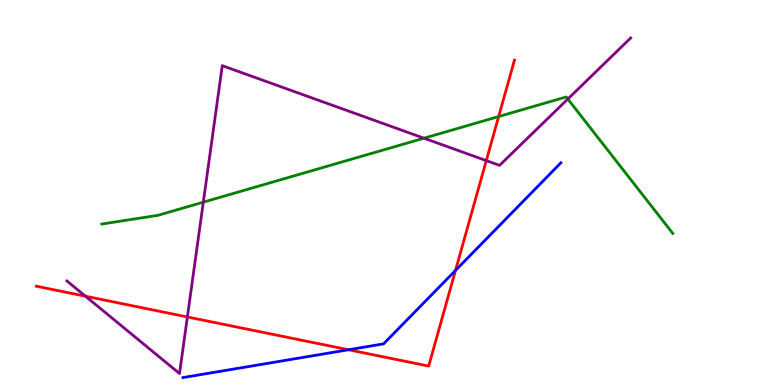[{'lines': ['blue', 'red'], 'intersections': [{'x': 4.5, 'y': 0.915}, {'x': 5.88, 'y': 2.98}]}, {'lines': ['green', 'red'], 'intersections': [{'x': 6.43, 'y': 6.97}]}, {'lines': ['purple', 'red'], 'intersections': [{'x': 1.1, 'y': 2.31}, {'x': 2.42, 'y': 1.77}, {'x': 6.27, 'y': 5.83}]}, {'lines': ['blue', 'green'], 'intersections': []}, {'lines': ['blue', 'purple'], 'intersections': []}, {'lines': ['green', 'purple'], 'intersections': [{'x': 2.62, 'y': 4.75}, {'x': 5.47, 'y': 6.41}, {'x': 7.33, 'y': 7.43}]}]